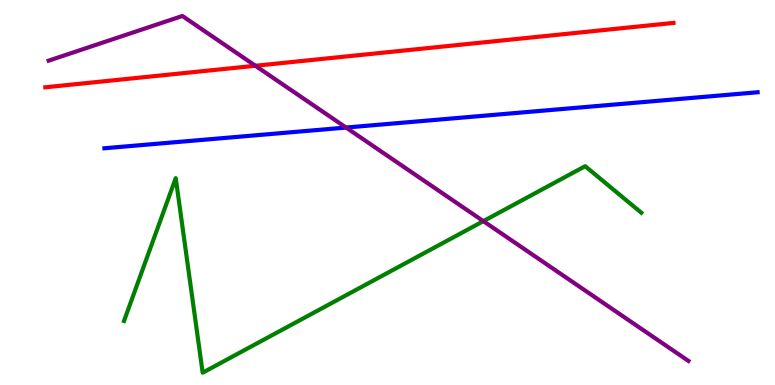[{'lines': ['blue', 'red'], 'intersections': []}, {'lines': ['green', 'red'], 'intersections': []}, {'lines': ['purple', 'red'], 'intersections': [{'x': 3.3, 'y': 8.29}]}, {'lines': ['blue', 'green'], 'intersections': []}, {'lines': ['blue', 'purple'], 'intersections': [{'x': 4.47, 'y': 6.69}]}, {'lines': ['green', 'purple'], 'intersections': [{'x': 6.24, 'y': 4.26}]}]